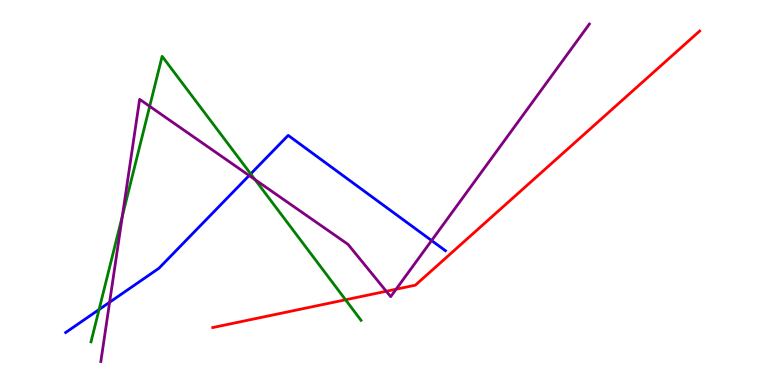[{'lines': ['blue', 'red'], 'intersections': []}, {'lines': ['green', 'red'], 'intersections': [{'x': 4.46, 'y': 2.21}]}, {'lines': ['purple', 'red'], 'intersections': [{'x': 4.98, 'y': 2.43}, {'x': 5.11, 'y': 2.49}]}, {'lines': ['blue', 'green'], 'intersections': [{'x': 1.28, 'y': 1.96}, {'x': 3.24, 'y': 5.48}]}, {'lines': ['blue', 'purple'], 'intersections': [{'x': 1.41, 'y': 2.15}, {'x': 3.21, 'y': 5.44}, {'x': 5.57, 'y': 3.75}]}, {'lines': ['green', 'purple'], 'intersections': [{'x': 1.58, 'y': 4.39}, {'x': 1.93, 'y': 7.24}, {'x': 3.29, 'y': 5.33}]}]